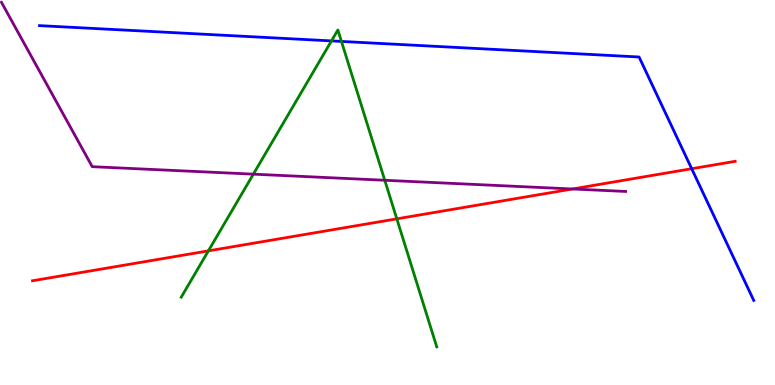[{'lines': ['blue', 'red'], 'intersections': [{'x': 8.93, 'y': 5.62}]}, {'lines': ['green', 'red'], 'intersections': [{'x': 2.69, 'y': 3.48}, {'x': 5.12, 'y': 4.32}]}, {'lines': ['purple', 'red'], 'intersections': [{'x': 7.39, 'y': 5.09}]}, {'lines': ['blue', 'green'], 'intersections': [{'x': 4.28, 'y': 8.94}, {'x': 4.41, 'y': 8.92}]}, {'lines': ['blue', 'purple'], 'intersections': []}, {'lines': ['green', 'purple'], 'intersections': [{'x': 3.27, 'y': 5.48}, {'x': 4.96, 'y': 5.32}]}]